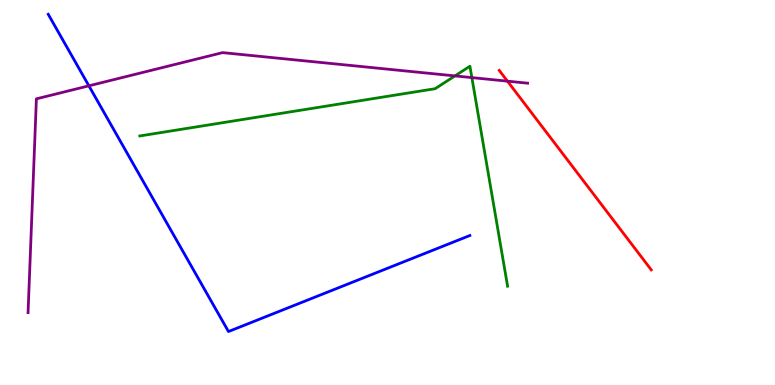[{'lines': ['blue', 'red'], 'intersections': []}, {'lines': ['green', 'red'], 'intersections': []}, {'lines': ['purple', 'red'], 'intersections': [{'x': 6.55, 'y': 7.89}]}, {'lines': ['blue', 'green'], 'intersections': []}, {'lines': ['blue', 'purple'], 'intersections': [{'x': 1.15, 'y': 7.77}]}, {'lines': ['green', 'purple'], 'intersections': [{'x': 5.87, 'y': 8.03}, {'x': 6.09, 'y': 7.98}]}]